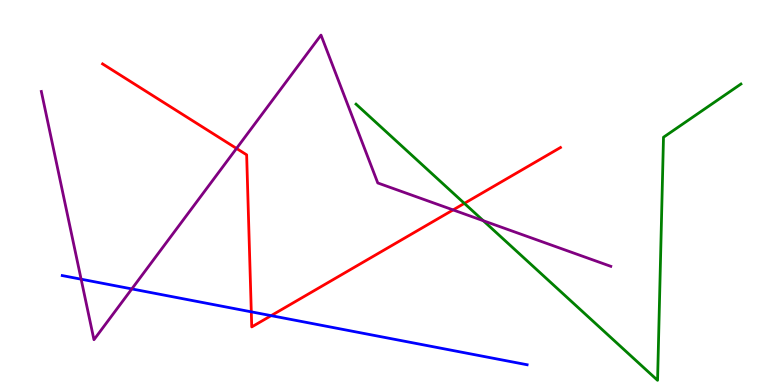[{'lines': ['blue', 'red'], 'intersections': [{'x': 3.24, 'y': 1.9}, {'x': 3.5, 'y': 1.8}]}, {'lines': ['green', 'red'], 'intersections': [{'x': 5.99, 'y': 4.72}]}, {'lines': ['purple', 'red'], 'intersections': [{'x': 3.05, 'y': 6.14}, {'x': 5.85, 'y': 4.55}]}, {'lines': ['blue', 'green'], 'intersections': []}, {'lines': ['blue', 'purple'], 'intersections': [{'x': 1.05, 'y': 2.75}, {'x': 1.7, 'y': 2.5}]}, {'lines': ['green', 'purple'], 'intersections': [{'x': 6.24, 'y': 4.27}]}]